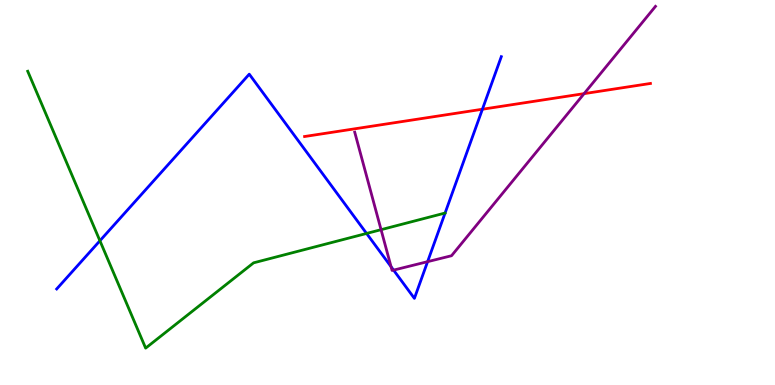[{'lines': ['blue', 'red'], 'intersections': [{'x': 6.22, 'y': 7.16}]}, {'lines': ['green', 'red'], 'intersections': []}, {'lines': ['purple', 'red'], 'intersections': [{'x': 7.54, 'y': 7.57}]}, {'lines': ['blue', 'green'], 'intersections': [{'x': 1.29, 'y': 3.75}, {'x': 4.73, 'y': 3.94}]}, {'lines': ['blue', 'purple'], 'intersections': [{'x': 5.05, 'y': 3.07}, {'x': 5.08, 'y': 2.98}, {'x': 5.52, 'y': 3.2}]}, {'lines': ['green', 'purple'], 'intersections': [{'x': 4.92, 'y': 4.03}]}]